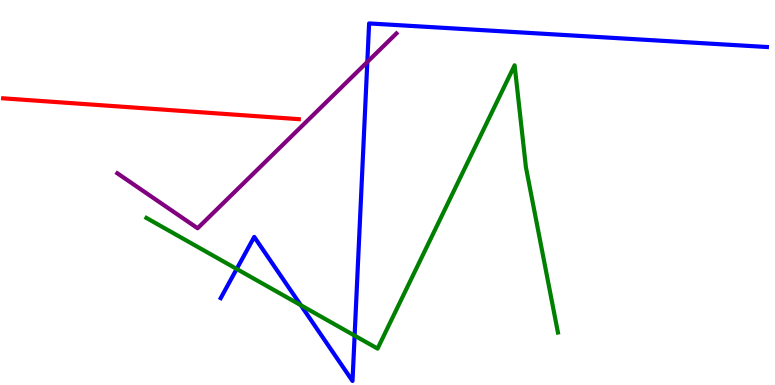[{'lines': ['blue', 'red'], 'intersections': []}, {'lines': ['green', 'red'], 'intersections': []}, {'lines': ['purple', 'red'], 'intersections': []}, {'lines': ['blue', 'green'], 'intersections': [{'x': 3.05, 'y': 3.01}, {'x': 3.88, 'y': 2.07}, {'x': 4.58, 'y': 1.28}]}, {'lines': ['blue', 'purple'], 'intersections': [{'x': 4.74, 'y': 8.39}]}, {'lines': ['green', 'purple'], 'intersections': []}]